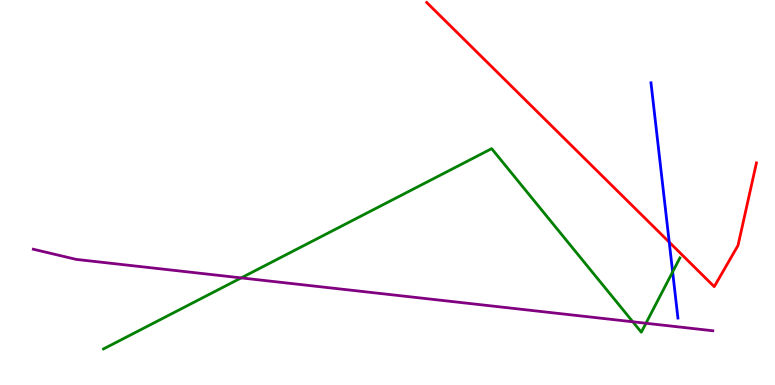[{'lines': ['blue', 'red'], 'intersections': [{'x': 8.64, 'y': 3.71}]}, {'lines': ['green', 'red'], 'intersections': []}, {'lines': ['purple', 'red'], 'intersections': []}, {'lines': ['blue', 'green'], 'intersections': [{'x': 8.68, 'y': 2.94}]}, {'lines': ['blue', 'purple'], 'intersections': []}, {'lines': ['green', 'purple'], 'intersections': [{'x': 3.11, 'y': 2.78}, {'x': 8.17, 'y': 1.64}, {'x': 8.33, 'y': 1.6}]}]